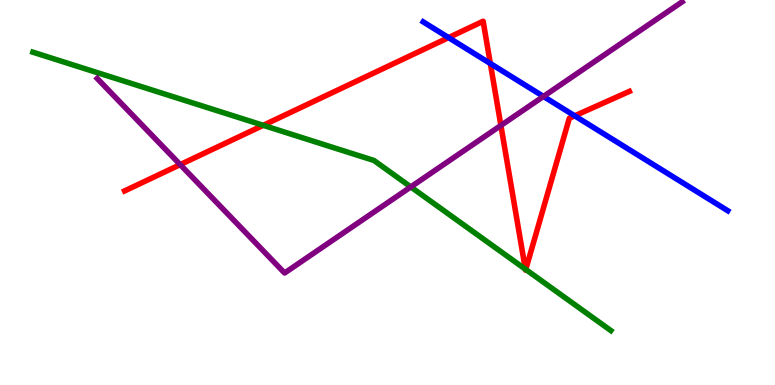[{'lines': ['blue', 'red'], 'intersections': [{'x': 5.79, 'y': 9.02}, {'x': 6.33, 'y': 8.35}, {'x': 7.42, 'y': 6.99}]}, {'lines': ['green', 'red'], 'intersections': [{'x': 3.4, 'y': 6.75}, {'x': 6.78, 'y': 3.01}, {'x': 6.78, 'y': 3.0}]}, {'lines': ['purple', 'red'], 'intersections': [{'x': 2.33, 'y': 5.72}, {'x': 6.46, 'y': 6.74}]}, {'lines': ['blue', 'green'], 'intersections': []}, {'lines': ['blue', 'purple'], 'intersections': [{'x': 7.01, 'y': 7.5}]}, {'lines': ['green', 'purple'], 'intersections': [{'x': 5.3, 'y': 5.14}]}]